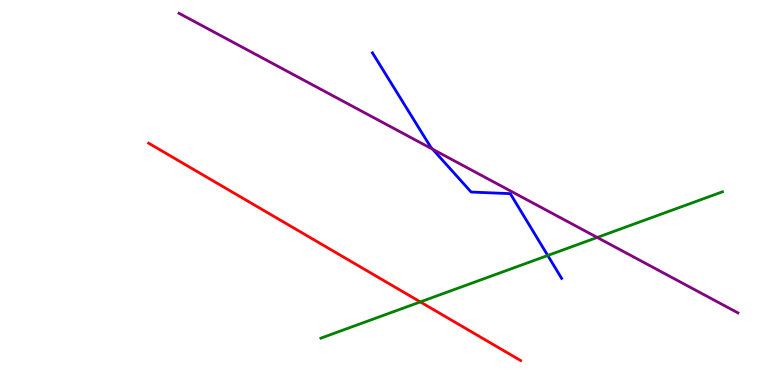[{'lines': ['blue', 'red'], 'intersections': []}, {'lines': ['green', 'red'], 'intersections': [{'x': 5.42, 'y': 2.16}]}, {'lines': ['purple', 'red'], 'intersections': []}, {'lines': ['blue', 'green'], 'intersections': [{'x': 7.07, 'y': 3.36}]}, {'lines': ['blue', 'purple'], 'intersections': [{'x': 5.58, 'y': 6.12}]}, {'lines': ['green', 'purple'], 'intersections': [{'x': 7.71, 'y': 3.83}]}]